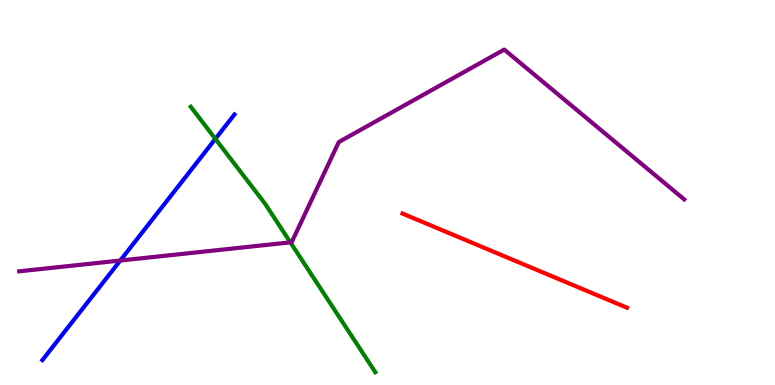[{'lines': ['blue', 'red'], 'intersections': []}, {'lines': ['green', 'red'], 'intersections': []}, {'lines': ['purple', 'red'], 'intersections': []}, {'lines': ['blue', 'green'], 'intersections': [{'x': 2.78, 'y': 6.39}]}, {'lines': ['blue', 'purple'], 'intersections': [{'x': 1.55, 'y': 3.23}]}, {'lines': ['green', 'purple'], 'intersections': [{'x': 3.75, 'y': 3.7}]}]